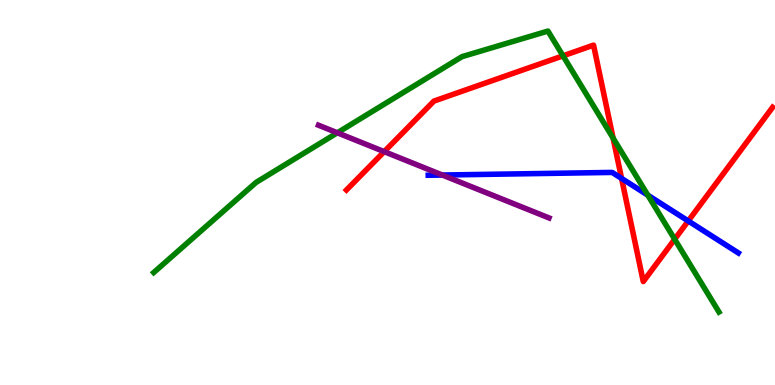[{'lines': ['blue', 'red'], 'intersections': [{'x': 8.02, 'y': 5.37}, {'x': 8.88, 'y': 4.26}]}, {'lines': ['green', 'red'], 'intersections': [{'x': 7.26, 'y': 8.55}, {'x': 7.91, 'y': 6.41}, {'x': 8.71, 'y': 3.79}]}, {'lines': ['purple', 'red'], 'intersections': [{'x': 4.96, 'y': 6.06}]}, {'lines': ['blue', 'green'], 'intersections': [{'x': 8.36, 'y': 4.93}]}, {'lines': ['blue', 'purple'], 'intersections': [{'x': 5.71, 'y': 5.45}]}, {'lines': ['green', 'purple'], 'intersections': [{'x': 4.35, 'y': 6.55}]}]